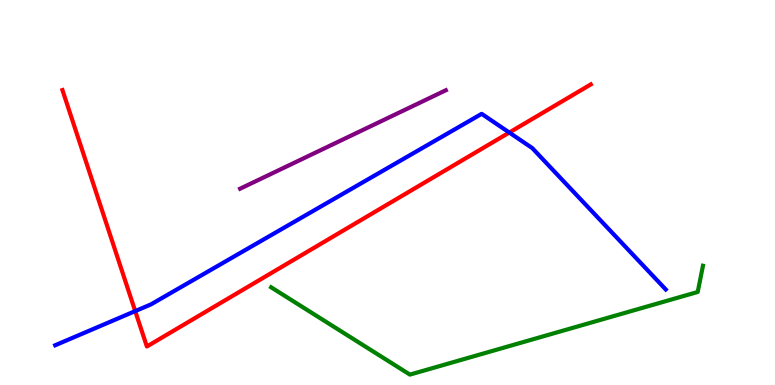[{'lines': ['blue', 'red'], 'intersections': [{'x': 1.74, 'y': 1.92}, {'x': 6.57, 'y': 6.56}]}, {'lines': ['green', 'red'], 'intersections': []}, {'lines': ['purple', 'red'], 'intersections': []}, {'lines': ['blue', 'green'], 'intersections': []}, {'lines': ['blue', 'purple'], 'intersections': []}, {'lines': ['green', 'purple'], 'intersections': []}]